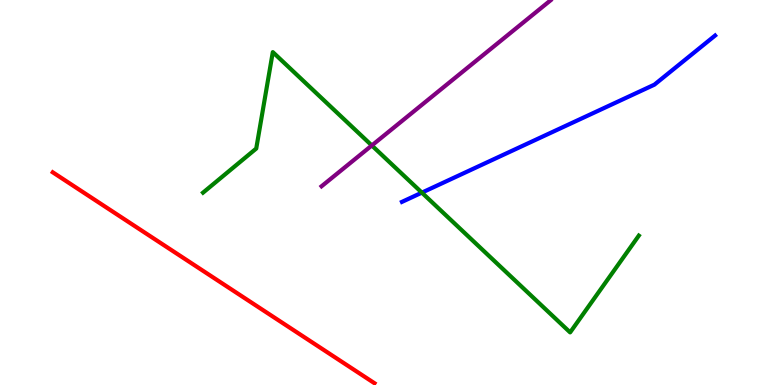[{'lines': ['blue', 'red'], 'intersections': []}, {'lines': ['green', 'red'], 'intersections': []}, {'lines': ['purple', 'red'], 'intersections': []}, {'lines': ['blue', 'green'], 'intersections': [{'x': 5.44, 'y': 5.0}]}, {'lines': ['blue', 'purple'], 'intersections': []}, {'lines': ['green', 'purple'], 'intersections': [{'x': 4.8, 'y': 6.22}]}]